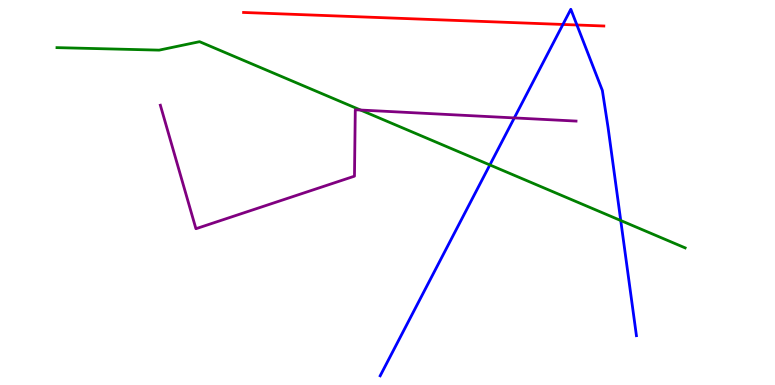[{'lines': ['blue', 'red'], 'intersections': [{'x': 7.26, 'y': 9.36}, {'x': 7.44, 'y': 9.35}]}, {'lines': ['green', 'red'], 'intersections': []}, {'lines': ['purple', 'red'], 'intersections': []}, {'lines': ['blue', 'green'], 'intersections': [{'x': 6.32, 'y': 5.72}, {'x': 8.01, 'y': 4.27}]}, {'lines': ['blue', 'purple'], 'intersections': [{'x': 6.64, 'y': 6.94}]}, {'lines': ['green', 'purple'], 'intersections': [{'x': 4.65, 'y': 7.14}]}]